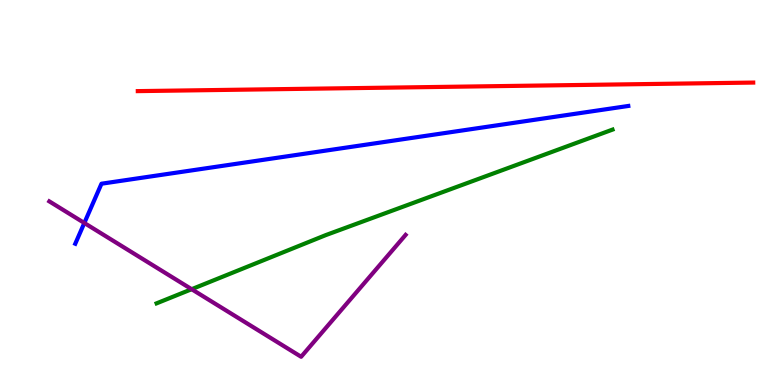[{'lines': ['blue', 'red'], 'intersections': []}, {'lines': ['green', 'red'], 'intersections': []}, {'lines': ['purple', 'red'], 'intersections': []}, {'lines': ['blue', 'green'], 'intersections': []}, {'lines': ['blue', 'purple'], 'intersections': [{'x': 1.09, 'y': 4.21}]}, {'lines': ['green', 'purple'], 'intersections': [{'x': 2.47, 'y': 2.49}]}]